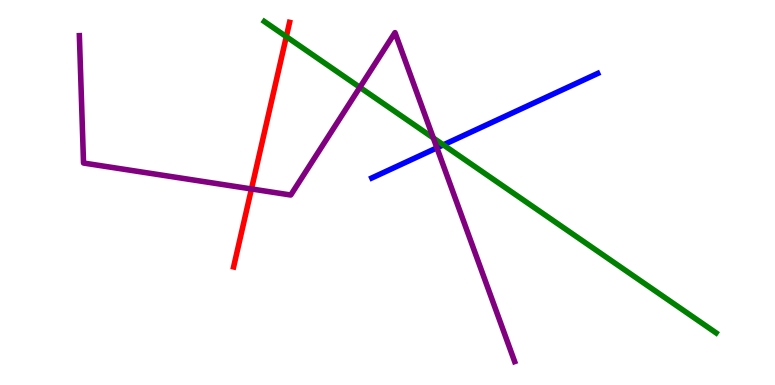[{'lines': ['blue', 'red'], 'intersections': []}, {'lines': ['green', 'red'], 'intersections': [{'x': 3.69, 'y': 9.05}]}, {'lines': ['purple', 'red'], 'intersections': [{'x': 3.24, 'y': 5.09}]}, {'lines': ['blue', 'green'], 'intersections': [{'x': 5.72, 'y': 6.24}]}, {'lines': ['blue', 'purple'], 'intersections': [{'x': 5.64, 'y': 6.16}]}, {'lines': ['green', 'purple'], 'intersections': [{'x': 4.64, 'y': 7.73}, {'x': 5.59, 'y': 6.42}]}]